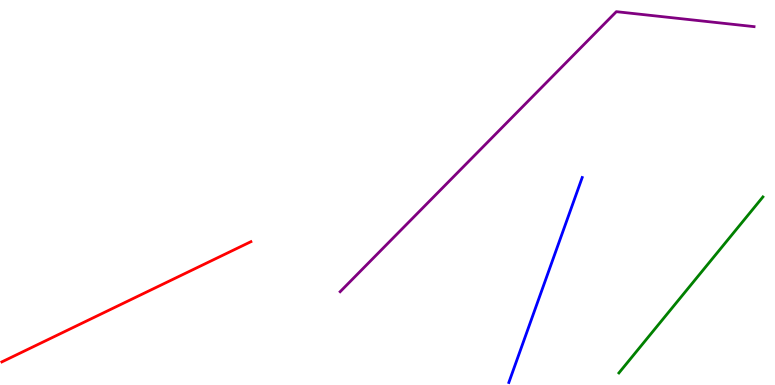[{'lines': ['blue', 'red'], 'intersections': []}, {'lines': ['green', 'red'], 'intersections': []}, {'lines': ['purple', 'red'], 'intersections': []}, {'lines': ['blue', 'green'], 'intersections': []}, {'lines': ['blue', 'purple'], 'intersections': []}, {'lines': ['green', 'purple'], 'intersections': []}]